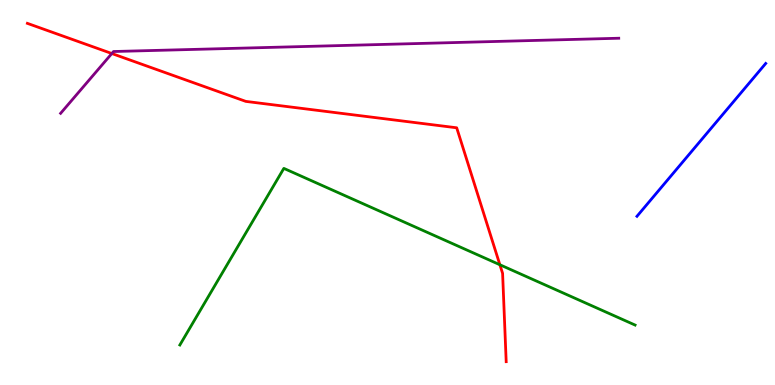[{'lines': ['blue', 'red'], 'intersections': []}, {'lines': ['green', 'red'], 'intersections': [{'x': 6.45, 'y': 3.12}]}, {'lines': ['purple', 'red'], 'intersections': [{'x': 1.44, 'y': 8.61}]}, {'lines': ['blue', 'green'], 'intersections': []}, {'lines': ['blue', 'purple'], 'intersections': []}, {'lines': ['green', 'purple'], 'intersections': []}]